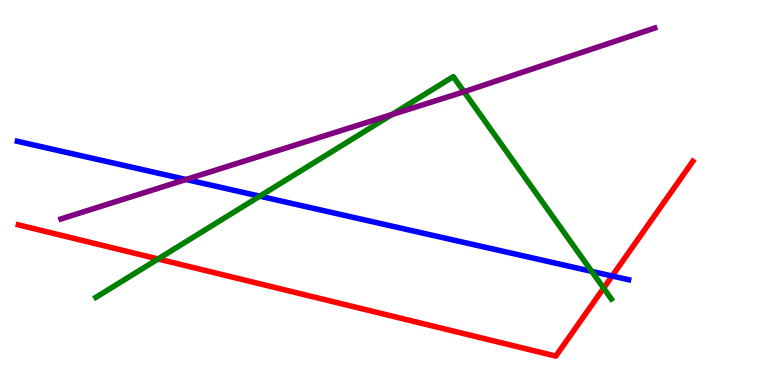[{'lines': ['blue', 'red'], 'intersections': [{'x': 7.9, 'y': 2.83}]}, {'lines': ['green', 'red'], 'intersections': [{'x': 2.04, 'y': 3.27}, {'x': 7.79, 'y': 2.52}]}, {'lines': ['purple', 'red'], 'intersections': []}, {'lines': ['blue', 'green'], 'intersections': [{'x': 3.35, 'y': 4.9}, {'x': 7.63, 'y': 2.95}]}, {'lines': ['blue', 'purple'], 'intersections': [{'x': 2.4, 'y': 5.34}]}, {'lines': ['green', 'purple'], 'intersections': [{'x': 5.06, 'y': 7.03}, {'x': 5.99, 'y': 7.62}]}]